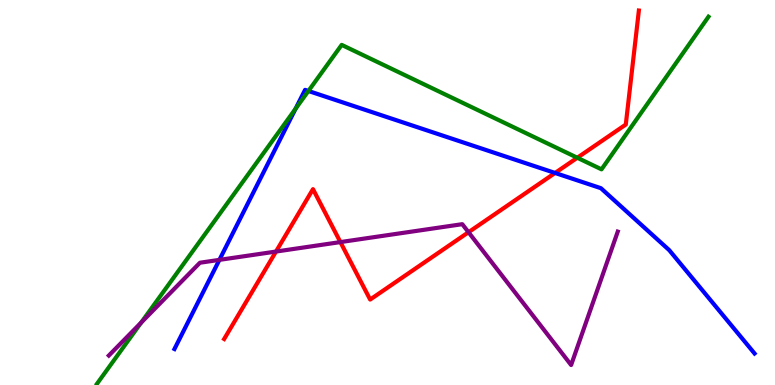[{'lines': ['blue', 'red'], 'intersections': [{'x': 7.16, 'y': 5.51}]}, {'lines': ['green', 'red'], 'intersections': [{'x': 7.45, 'y': 5.9}]}, {'lines': ['purple', 'red'], 'intersections': [{'x': 3.56, 'y': 3.47}, {'x': 4.39, 'y': 3.71}, {'x': 6.05, 'y': 3.97}]}, {'lines': ['blue', 'green'], 'intersections': [{'x': 3.81, 'y': 7.17}, {'x': 3.98, 'y': 7.64}]}, {'lines': ['blue', 'purple'], 'intersections': [{'x': 2.83, 'y': 3.25}]}, {'lines': ['green', 'purple'], 'intersections': [{'x': 1.82, 'y': 1.62}]}]